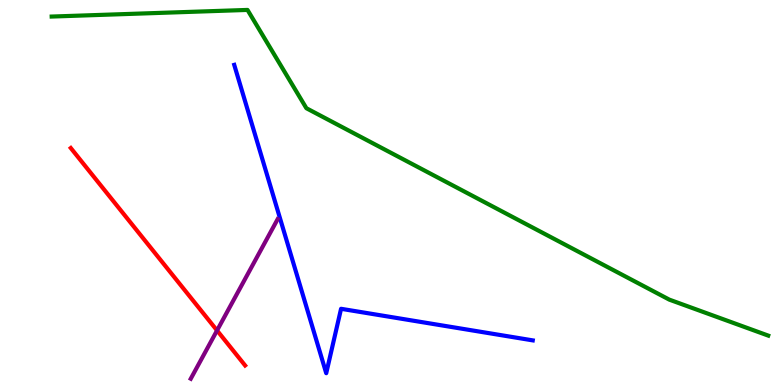[{'lines': ['blue', 'red'], 'intersections': []}, {'lines': ['green', 'red'], 'intersections': []}, {'lines': ['purple', 'red'], 'intersections': [{'x': 2.8, 'y': 1.42}]}, {'lines': ['blue', 'green'], 'intersections': []}, {'lines': ['blue', 'purple'], 'intersections': []}, {'lines': ['green', 'purple'], 'intersections': []}]